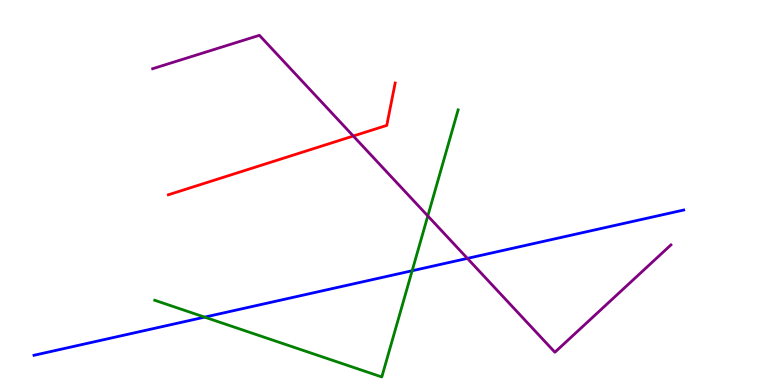[{'lines': ['blue', 'red'], 'intersections': []}, {'lines': ['green', 'red'], 'intersections': []}, {'lines': ['purple', 'red'], 'intersections': [{'x': 4.56, 'y': 6.47}]}, {'lines': ['blue', 'green'], 'intersections': [{'x': 2.64, 'y': 1.76}, {'x': 5.32, 'y': 2.97}]}, {'lines': ['blue', 'purple'], 'intersections': [{'x': 6.03, 'y': 3.29}]}, {'lines': ['green', 'purple'], 'intersections': [{'x': 5.52, 'y': 4.39}]}]